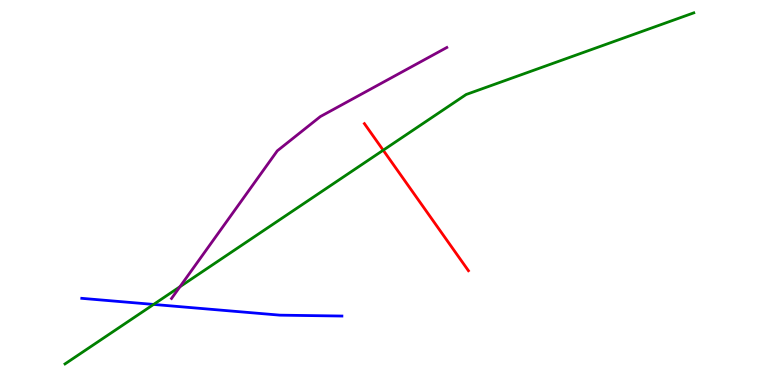[{'lines': ['blue', 'red'], 'intersections': []}, {'lines': ['green', 'red'], 'intersections': [{'x': 4.94, 'y': 6.1}]}, {'lines': ['purple', 'red'], 'intersections': []}, {'lines': ['blue', 'green'], 'intersections': [{'x': 1.98, 'y': 2.09}]}, {'lines': ['blue', 'purple'], 'intersections': []}, {'lines': ['green', 'purple'], 'intersections': [{'x': 2.32, 'y': 2.55}]}]